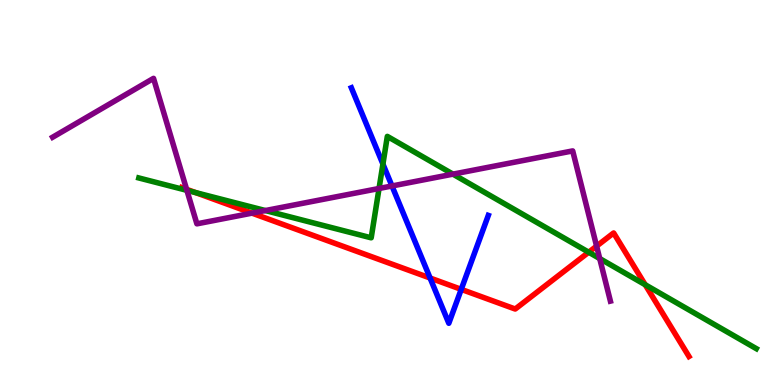[{'lines': ['blue', 'red'], 'intersections': [{'x': 5.55, 'y': 2.78}, {'x': 5.95, 'y': 2.48}]}, {'lines': ['green', 'red'], 'intersections': [{'x': 2.52, 'y': 5.0}, {'x': 7.6, 'y': 3.45}, {'x': 8.33, 'y': 2.6}]}, {'lines': ['purple', 'red'], 'intersections': [{'x': 2.41, 'y': 5.08}, {'x': 3.25, 'y': 4.46}, {'x': 7.7, 'y': 3.61}]}, {'lines': ['blue', 'green'], 'intersections': [{'x': 4.94, 'y': 5.74}]}, {'lines': ['blue', 'purple'], 'intersections': [{'x': 5.06, 'y': 5.17}]}, {'lines': ['green', 'purple'], 'intersections': [{'x': 2.41, 'y': 5.06}, {'x': 3.42, 'y': 4.53}, {'x': 4.89, 'y': 5.1}, {'x': 5.84, 'y': 5.48}, {'x': 7.74, 'y': 3.28}]}]